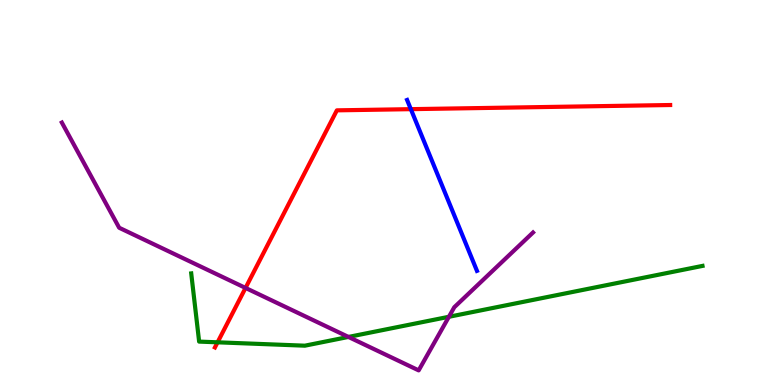[{'lines': ['blue', 'red'], 'intersections': [{'x': 5.3, 'y': 7.16}]}, {'lines': ['green', 'red'], 'intersections': [{'x': 2.81, 'y': 1.11}]}, {'lines': ['purple', 'red'], 'intersections': [{'x': 3.17, 'y': 2.52}]}, {'lines': ['blue', 'green'], 'intersections': []}, {'lines': ['blue', 'purple'], 'intersections': []}, {'lines': ['green', 'purple'], 'intersections': [{'x': 4.5, 'y': 1.25}, {'x': 5.79, 'y': 1.77}]}]